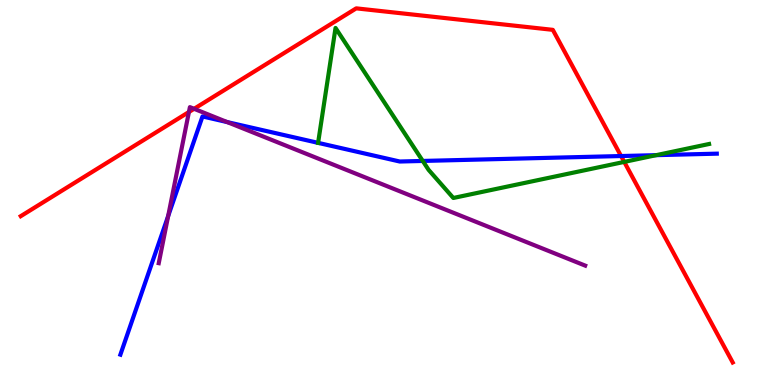[{'lines': ['blue', 'red'], 'intersections': [{'x': 8.01, 'y': 5.95}]}, {'lines': ['green', 'red'], 'intersections': [{'x': 8.05, 'y': 5.79}]}, {'lines': ['purple', 'red'], 'intersections': [{'x': 2.44, 'y': 7.09}, {'x': 2.5, 'y': 7.17}]}, {'lines': ['blue', 'green'], 'intersections': [{'x': 4.1, 'y': 6.29}, {'x': 5.45, 'y': 5.82}, {'x': 8.47, 'y': 5.97}]}, {'lines': ['blue', 'purple'], 'intersections': [{'x': 2.17, 'y': 4.39}, {'x': 2.93, 'y': 6.83}]}, {'lines': ['green', 'purple'], 'intersections': []}]